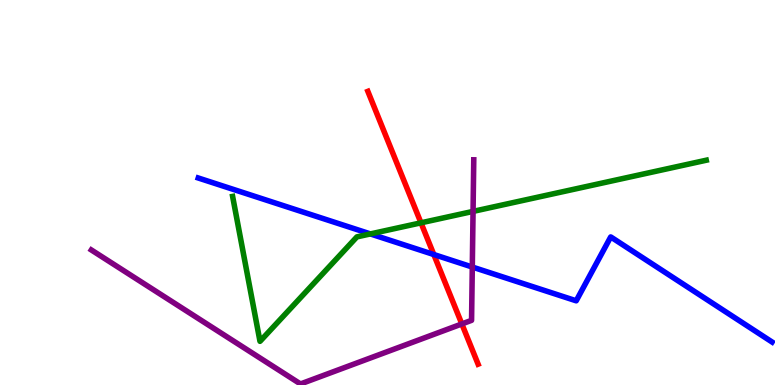[{'lines': ['blue', 'red'], 'intersections': [{'x': 5.6, 'y': 3.39}]}, {'lines': ['green', 'red'], 'intersections': [{'x': 5.43, 'y': 4.21}]}, {'lines': ['purple', 'red'], 'intersections': [{'x': 5.96, 'y': 1.59}]}, {'lines': ['blue', 'green'], 'intersections': [{'x': 4.78, 'y': 3.92}]}, {'lines': ['blue', 'purple'], 'intersections': [{'x': 6.09, 'y': 3.06}]}, {'lines': ['green', 'purple'], 'intersections': [{'x': 6.1, 'y': 4.51}]}]